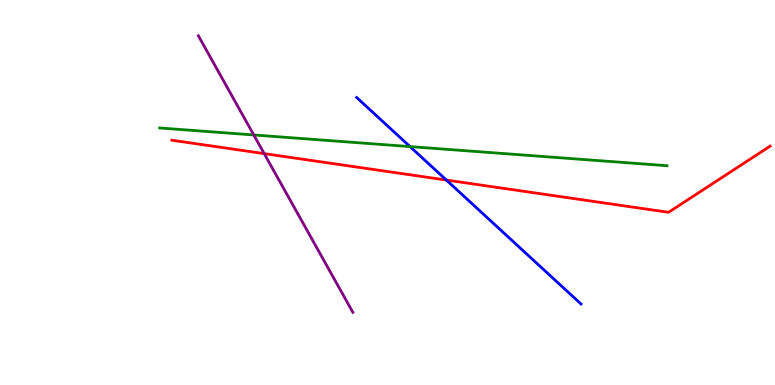[{'lines': ['blue', 'red'], 'intersections': [{'x': 5.76, 'y': 5.32}]}, {'lines': ['green', 'red'], 'intersections': []}, {'lines': ['purple', 'red'], 'intersections': [{'x': 3.41, 'y': 6.01}]}, {'lines': ['blue', 'green'], 'intersections': [{'x': 5.29, 'y': 6.19}]}, {'lines': ['blue', 'purple'], 'intersections': []}, {'lines': ['green', 'purple'], 'intersections': [{'x': 3.27, 'y': 6.49}]}]